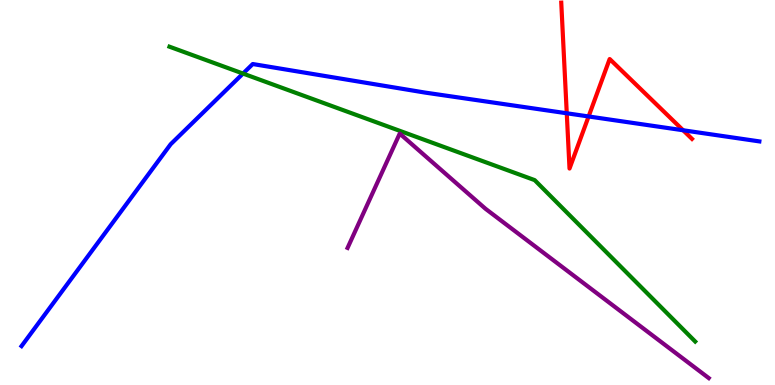[{'lines': ['blue', 'red'], 'intersections': [{'x': 7.31, 'y': 7.06}, {'x': 7.59, 'y': 6.97}, {'x': 8.81, 'y': 6.62}]}, {'lines': ['green', 'red'], 'intersections': []}, {'lines': ['purple', 'red'], 'intersections': []}, {'lines': ['blue', 'green'], 'intersections': [{'x': 3.14, 'y': 8.09}]}, {'lines': ['blue', 'purple'], 'intersections': []}, {'lines': ['green', 'purple'], 'intersections': []}]